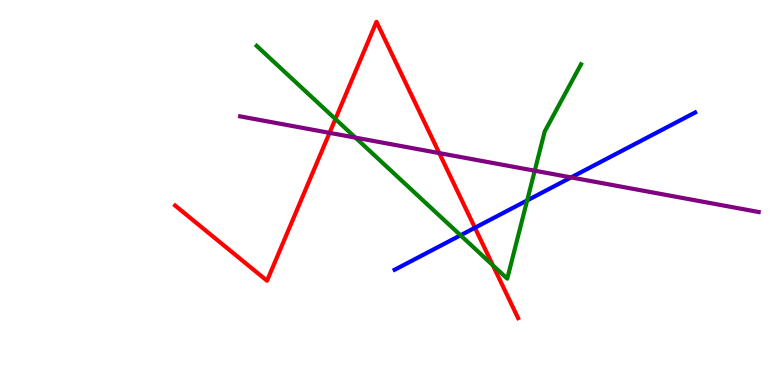[{'lines': ['blue', 'red'], 'intersections': [{'x': 6.13, 'y': 4.08}]}, {'lines': ['green', 'red'], 'intersections': [{'x': 4.33, 'y': 6.91}, {'x': 6.36, 'y': 3.11}]}, {'lines': ['purple', 'red'], 'intersections': [{'x': 4.25, 'y': 6.55}, {'x': 5.67, 'y': 6.02}]}, {'lines': ['blue', 'green'], 'intersections': [{'x': 5.94, 'y': 3.89}, {'x': 6.8, 'y': 4.79}]}, {'lines': ['blue', 'purple'], 'intersections': [{'x': 7.37, 'y': 5.39}]}, {'lines': ['green', 'purple'], 'intersections': [{'x': 4.59, 'y': 6.43}, {'x': 6.9, 'y': 5.57}]}]